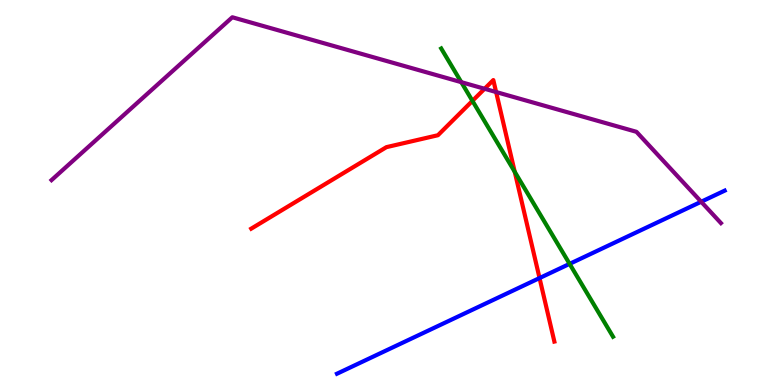[{'lines': ['blue', 'red'], 'intersections': [{'x': 6.96, 'y': 2.78}]}, {'lines': ['green', 'red'], 'intersections': [{'x': 6.1, 'y': 7.38}, {'x': 6.64, 'y': 5.54}]}, {'lines': ['purple', 'red'], 'intersections': [{'x': 6.25, 'y': 7.69}, {'x': 6.4, 'y': 7.61}]}, {'lines': ['blue', 'green'], 'intersections': [{'x': 7.35, 'y': 3.15}]}, {'lines': ['blue', 'purple'], 'intersections': [{'x': 9.05, 'y': 4.76}]}, {'lines': ['green', 'purple'], 'intersections': [{'x': 5.95, 'y': 7.87}]}]